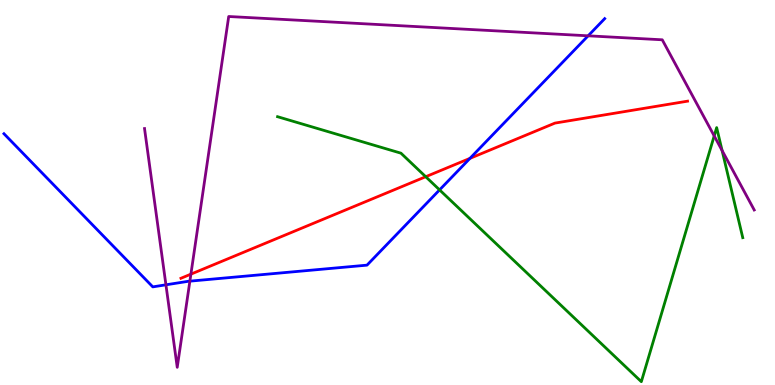[{'lines': ['blue', 'red'], 'intersections': [{'x': 6.06, 'y': 5.89}]}, {'lines': ['green', 'red'], 'intersections': [{'x': 5.49, 'y': 5.41}]}, {'lines': ['purple', 'red'], 'intersections': [{'x': 2.46, 'y': 2.88}]}, {'lines': ['blue', 'green'], 'intersections': [{'x': 5.67, 'y': 5.07}]}, {'lines': ['blue', 'purple'], 'intersections': [{'x': 2.14, 'y': 2.6}, {'x': 2.45, 'y': 2.7}, {'x': 7.59, 'y': 9.07}]}, {'lines': ['green', 'purple'], 'intersections': [{'x': 9.22, 'y': 6.47}, {'x': 9.32, 'y': 6.09}]}]